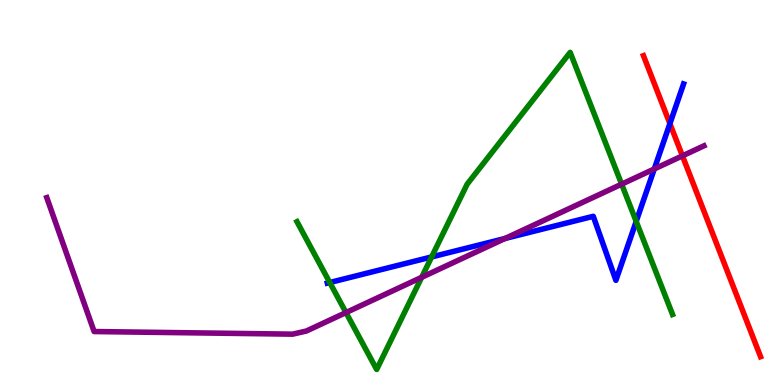[{'lines': ['blue', 'red'], 'intersections': [{'x': 8.64, 'y': 6.79}]}, {'lines': ['green', 'red'], 'intersections': []}, {'lines': ['purple', 'red'], 'intersections': [{'x': 8.81, 'y': 5.95}]}, {'lines': ['blue', 'green'], 'intersections': [{'x': 4.26, 'y': 2.66}, {'x': 5.57, 'y': 3.33}, {'x': 8.21, 'y': 4.25}]}, {'lines': ['blue', 'purple'], 'intersections': [{'x': 6.52, 'y': 3.81}, {'x': 8.44, 'y': 5.61}]}, {'lines': ['green', 'purple'], 'intersections': [{'x': 4.46, 'y': 1.88}, {'x': 5.44, 'y': 2.8}, {'x': 8.02, 'y': 5.22}]}]